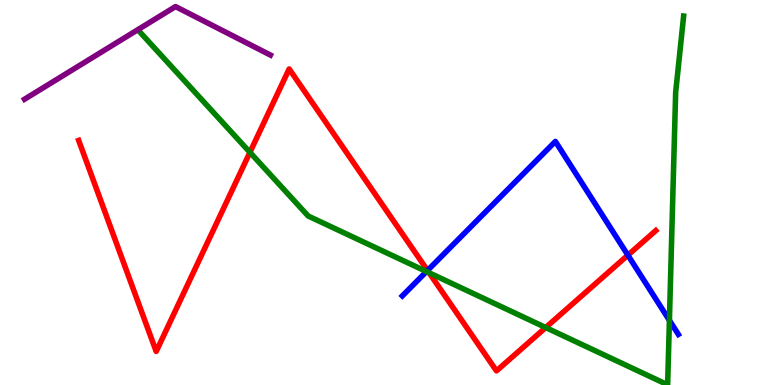[{'lines': ['blue', 'red'], 'intersections': [{'x': 5.52, 'y': 2.97}, {'x': 8.1, 'y': 3.37}]}, {'lines': ['green', 'red'], 'intersections': [{'x': 3.22, 'y': 6.04}, {'x': 5.54, 'y': 2.91}, {'x': 7.04, 'y': 1.49}]}, {'lines': ['purple', 'red'], 'intersections': []}, {'lines': ['blue', 'green'], 'intersections': [{'x': 5.5, 'y': 2.95}, {'x': 8.64, 'y': 1.68}]}, {'lines': ['blue', 'purple'], 'intersections': []}, {'lines': ['green', 'purple'], 'intersections': []}]